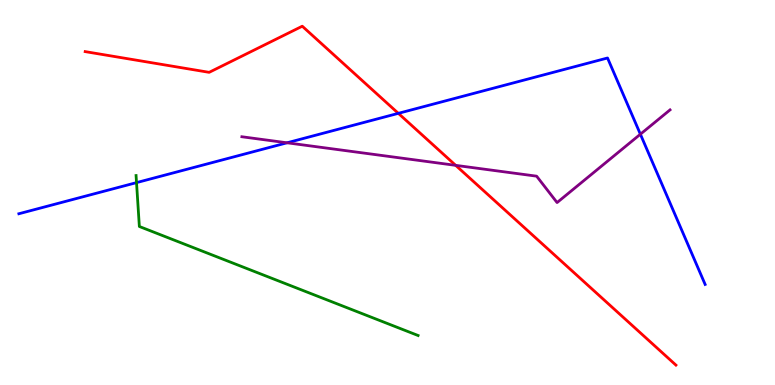[{'lines': ['blue', 'red'], 'intersections': [{'x': 5.14, 'y': 7.06}]}, {'lines': ['green', 'red'], 'intersections': []}, {'lines': ['purple', 'red'], 'intersections': [{'x': 5.88, 'y': 5.71}]}, {'lines': ['blue', 'green'], 'intersections': [{'x': 1.76, 'y': 5.26}]}, {'lines': ['blue', 'purple'], 'intersections': [{'x': 3.7, 'y': 6.29}, {'x': 8.26, 'y': 6.51}]}, {'lines': ['green', 'purple'], 'intersections': []}]